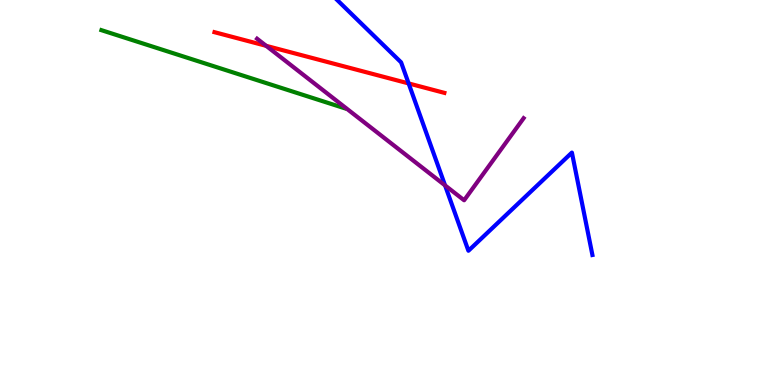[{'lines': ['blue', 'red'], 'intersections': [{'x': 5.27, 'y': 7.83}]}, {'lines': ['green', 'red'], 'intersections': []}, {'lines': ['purple', 'red'], 'intersections': [{'x': 3.43, 'y': 8.81}]}, {'lines': ['blue', 'green'], 'intersections': []}, {'lines': ['blue', 'purple'], 'intersections': [{'x': 5.74, 'y': 5.18}]}, {'lines': ['green', 'purple'], 'intersections': []}]